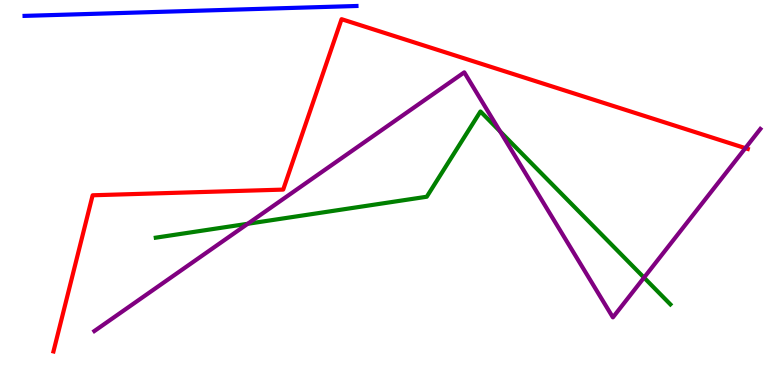[{'lines': ['blue', 'red'], 'intersections': []}, {'lines': ['green', 'red'], 'intersections': []}, {'lines': ['purple', 'red'], 'intersections': [{'x': 9.62, 'y': 6.15}]}, {'lines': ['blue', 'green'], 'intersections': []}, {'lines': ['blue', 'purple'], 'intersections': []}, {'lines': ['green', 'purple'], 'intersections': [{'x': 3.2, 'y': 4.19}, {'x': 6.45, 'y': 6.59}, {'x': 8.31, 'y': 2.79}]}]